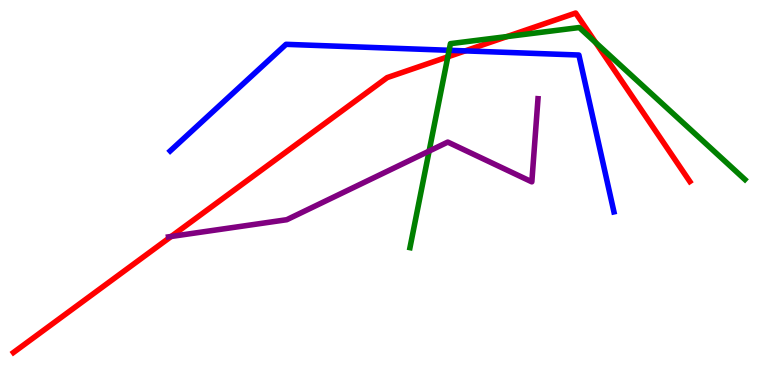[{'lines': ['blue', 'red'], 'intersections': [{'x': 6.0, 'y': 8.68}]}, {'lines': ['green', 'red'], 'intersections': [{'x': 5.78, 'y': 8.52}, {'x': 6.54, 'y': 9.05}, {'x': 7.69, 'y': 8.89}]}, {'lines': ['purple', 'red'], 'intersections': [{'x': 2.21, 'y': 3.86}]}, {'lines': ['blue', 'green'], 'intersections': [{'x': 5.8, 'y': 8.69}]}, {'lines': ['blue', 'purple'], 'intersections': []}, {'lines': ['green', 'purple'], 'intersections': [{'x': 5.54, 'y': 6.08}]}]